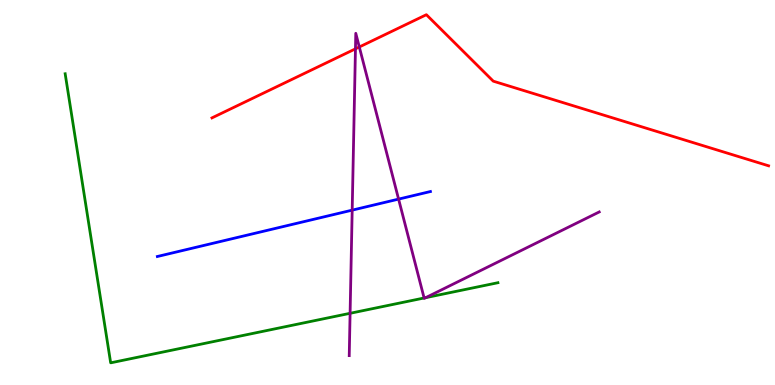[{'lines': ['blue', 'red'], 'intersections': []}, {'lines': ['green', 'red'], 'intersections': []}, {'lines': ['purple', 'red'], 'intersections': [{'x': 4.59, 'y': 8.73}, {'x': 4.64, 'y': 8.78}]}, {'lines': ['blue', 'green'], 'intersections': []}, {'lines': ['blue', 'purple'], 'intersections': [{'x': 4.54, 'y': 4.54}, {'x': 5.14, 'y': 4.83}]}, {'lines': ['green', 'purple'], 'intersections': [{'x': 4.52, 'y': 1.86}, {'x': 5.47, 'y': 2.26}, {'x': 5.49, 'y': 2.27}]}]